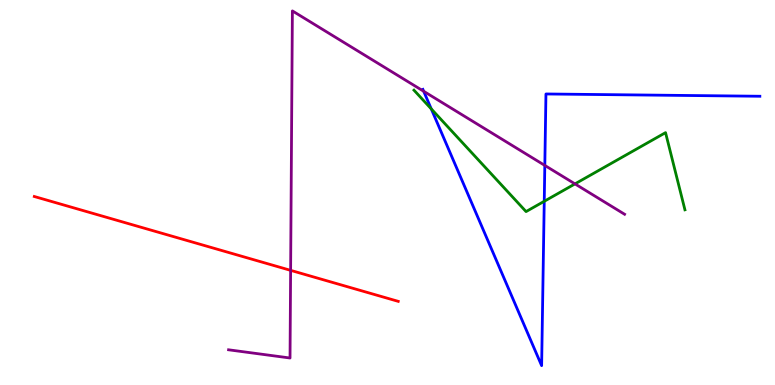[{'lines': ['blue', 'red'], 'intersections': []}, {'lines': ['green', 'red'], 'intersections': []}, {'lines': ['purple', 'red'], 'intersections': [{'x': 3.75, 'y': 2.98}]}, {'lines': ['blue', 'green'], 'intersections': [{'x': 5.56, 'y': 7.17}, {'x': 7.02, 'y': 4.77}]}, {'lines': ['blue', 'purple'], 'intersections': [{'x': 5.47, 'y': 7.63}, {'x': 7.03, 'y': 5.7}]}, {'lines': ['green', 'purple'], 'intersections': [{'x': 7.42, 'y': 5.22}]}]